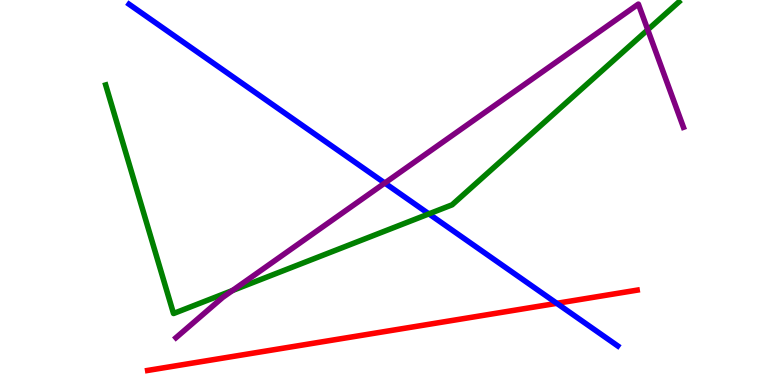[{'lines': ['blue', 'red'], 'intersections': [{'x': 7.18, 'y': 2.12}]}, {'lines': ['green', 'red'], 'intersections': []}, {'lines': ['purple', 'red'], 'intersections': []}, {'lines': ['blue', 'green'], 'intersections': [{'x': 5.53, 'y': 4.44}]}, {'lines': ['blue', 'purple'], 'intersections': [{'x': 4.96, 'y': 5.25}]}, {'lines': ['green', 'purple'], 'intersections': [{'x': 3.0, 'y': 2.45}, {'x': 8.36, 'y': 9.23}]}]